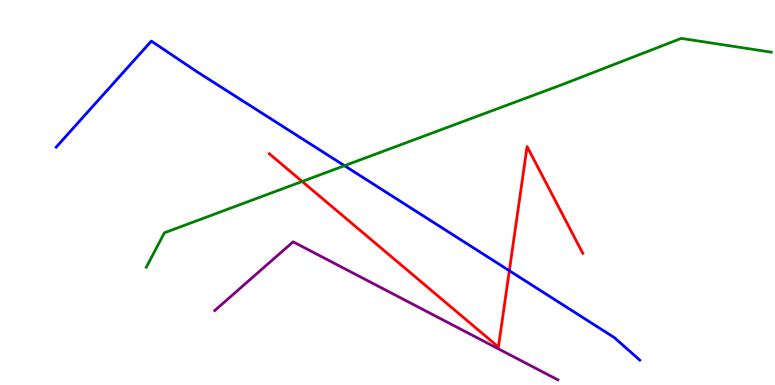[{'lines': ['blue', 'red'], 'intersections': [{'x': 6.57, 'y': 2.97}]}, {'lines': ['green', 'red'], 'intersections': [{'x': 3.9, 'y': 5.29}]}, {'lines': ['purple', 'red'], 'intersections': []}, {'lines': ['blue', 'green'], 'intersections': [{'x': 4.45, 'y': 5.7}]}, {'lines': ['blue', 'purple'], 'intersections': []}, {'lines': ['green', 'purple'], 'intersections': []}]